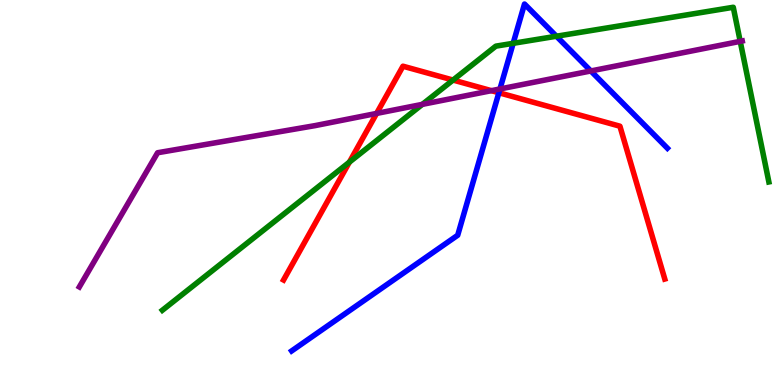[{'lines': ['blue', 'red'], 'intersections': [{'x': 6.44, 'y': 7.59}]}, {'lines': ['green', 'red'], 'intersections': [{'x': 4.51, 'y': 5.79}, {'x': 5.85, 'y': 7.92}]}, {'lines': ['purple', 'red'], 'intersections': [{'x': 4.86, 'y': 7.05}, {'x': 6.34, 'y': 7.65}]}, {'lines': ['blue', 'green'], 'intersections': [{'x': 6.62, 'y': 8.87}, {'x': 7.18, 'y': 9.06}]}, {'lines': ['blue', 'purple'], 'intersections': [{'x': 6.45, 'y': 7.69}, {'x': 7.62, 'y': 8.16}]}, {'lines': ['green', 'purple'], 'intersections': [{'x': 5.45, 'y': 7.29}, {'x': 9.55, 'y': 8.93}]}]